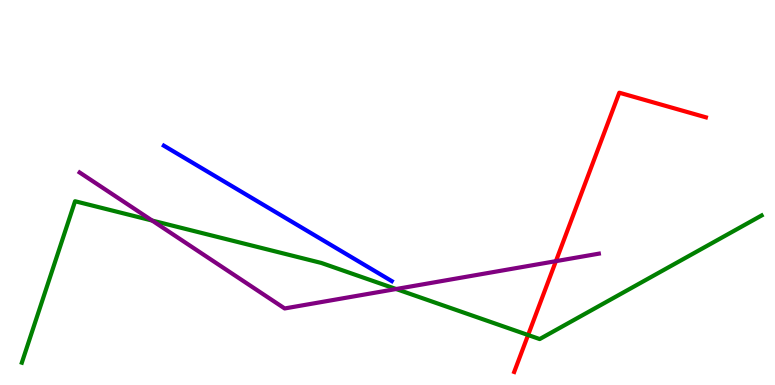[{'lines': ['blue', 'red'], 'intersections': []}, {'lines': ['green', 'red'], 'intersections': [{'x': 6.81, 'y': 1.3}]}, {'lines': ['purple', 'red'], 'intersections': [{'x': 7.17, 'y': 3.22}]}, {'lines': ['blue', 'green'], 'intersections': []}, {'lines': ['blue', 'purple'], 'intersections': []}, {'lines': ['green', 'purple'], 'intersections': [{'x': 1.96, 'y': 4.27}, {'x': 5.11, 'y': 2.49}]}]